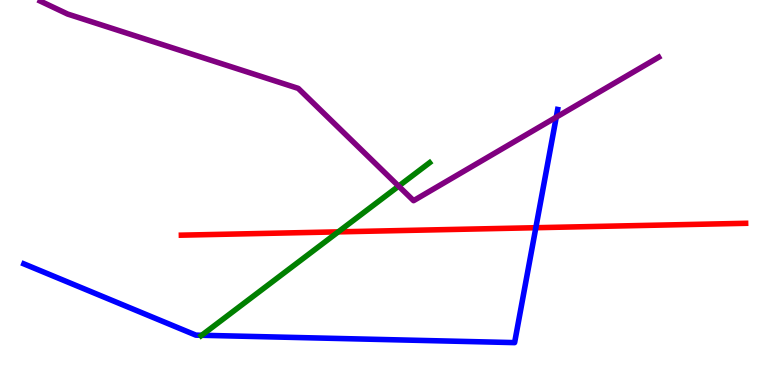[{'lines': ['blue', 'red'], 'intersections': [{'x': 6.91, 'y': 4.09}]}, {'lines': ['green', 'red'], 'intersections': [{'x': 4.36, 'y': 3.98}]}, {'lines': ['purple', 'red'], 'intersections': []}, {'lines': ['blue', 'green'], 'intersections': [{'x': 2.6, 'y': 1.29}]}, {'lines': ['blue', 'purple'], 'intersections': [{'x': 7.18, 'y': 6.96}]}, {'lines': ['green', 'purple'], 'intersections': [{'x': 5.14, 'y': 5.17}]}]